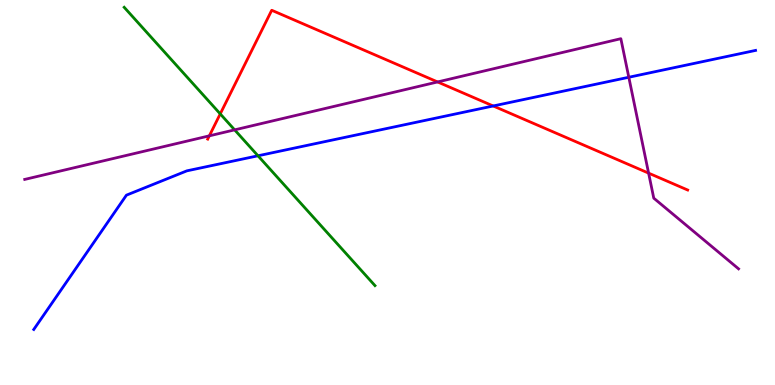[{'lines': ['blue', 'red'], 'intersections': [{'x': 6.36, 'y': 7.25}]}, {'lines': ['green', 'red'], 'intersections': [{'x': 2.84, 'y': 7.04}]}, {'lines': ['purple', 'red'], 'intersections': [{'x': 2.7, 'y': 6.47}, {'x': 5.65, 'y': 7.87}, {'x': 8.37, 'y': 5.5}]}, {'lines': ['blue', 'green'], 'intersections': [{'x': 3.33, 'y': 5.95}]}, {'lines': ['blue', 'purple'], 'intersections': [{'x': 8.11, 'y': 7.99}]}, {'lines': ['green', 'purple'], 'intersections': [{'x': 3.03, 'y': 6.63}]}]